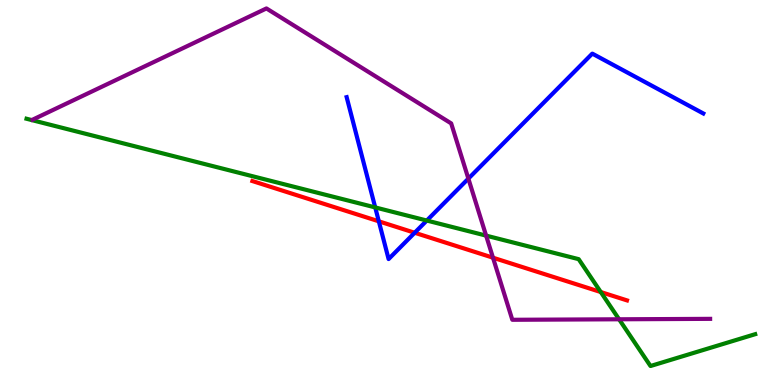[{'lines': ['blue', 'red'], 'intersections': [{'x': 4.89, 'y': 4.25}, {'x': 5.35, 'y': 3.95}]}, {'lines': ['green', 'red'], 'intersections': [{'x': 7.75, 'y': 2.41}]}, {'lines': ['purple', 'red'], 'intersections': [{'x': 6.36, 'y': 3.31}]}, {'lines': ['blue', 'green'], 'intersections': [{'x': 4.84, 'y': 4.61}, {'x': 5.51, 'y': 4.27}]}, {'lines': ['blue', 'purple'], 'intersections': [{'x': 6.04, 'y': 5.36}]}, {'lines': ['green', 'purple'], 'intersections': [{'x': 6.27, 'y': 3.88}, {'x': 7.99, 'y': 1.71}]}]